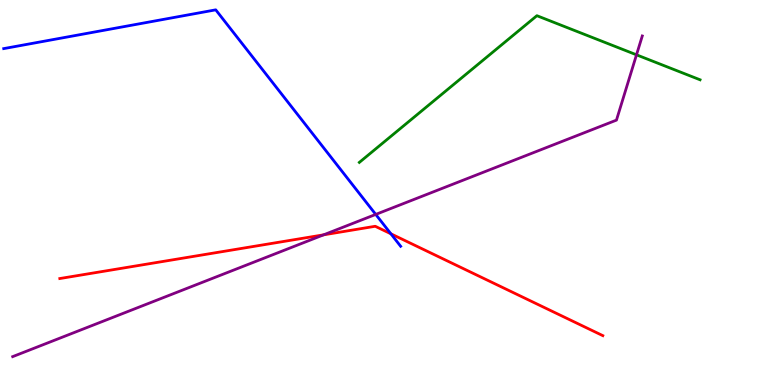[{'lines': ['blue', 'red'], 'intersections': [{'x': 5.04, 'y': 3.93}]}, {'lines': ['green', 'red'], 'intersections': []}, {'lines': ['purple', 'red'], 'intersections': [{'x': 4.18, 'y': 3.9}]}, {'lines': ['blue', 'green'], 'intersections': []}, {'lines': ['blue', 'purple'], 'intersections': [{'x': 4.85, 'y': 4.43}]}, {'lines': ['green', 'purple'], 'intersections': [{'x': 8.21, 'y': 8.58}]}]